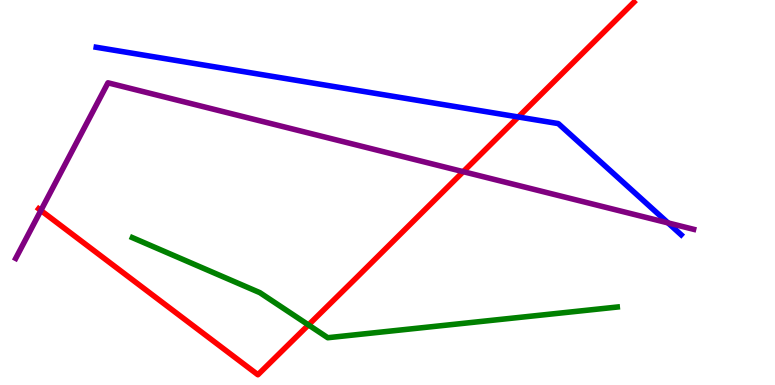[{'lines': ['blue', 'red'], 'intersections': [{'x': 6.69, 'y': 6.96}]}, {'lines': ['green', 'red'], 'intersections': [{'x': 3.98, 'y': 1.56}]}, {'lines': ['purple', 'red'], 'intersections': [{'x': 0.528, 'y': 4.53}, {'x': 5.98, 'y': 5.54}]}, {'lines': ['blue', 'green'], 'intersections': []}, {'lines': ['blue', 'purple'], 'intersections': [{'x': 8.62, 'y': 4.21}]}, {'lines': ['green', 'purple'], 'intersections': []}]